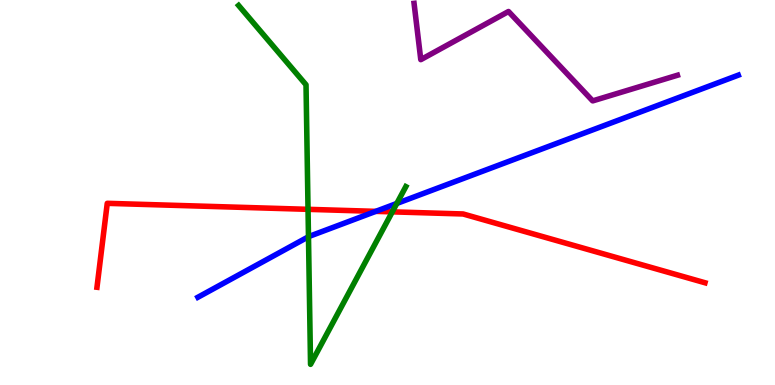[{'lines': ['blue', 'red'], 'intersections': [{'x': 4.85, 'y': 4.51}]}, {'lines': ['green', 'red'], 'intersections': [{'x': 3.97, 'y': 4.56}, {'x': 5.06, 'y': 4.5}]}, {'lines': ['purple', 'red'], 'intersections': []}, {'lines': ['blue', 'green'], 'intersections': [{'x': 3.98, 'y': 3.85}, {'x': 5.12, 'y': 4.72}]}, {'lines': ['blue', 'purple'], 'intersections': []}, {'lines': ['green', 'purple'], 'intersections': []}]